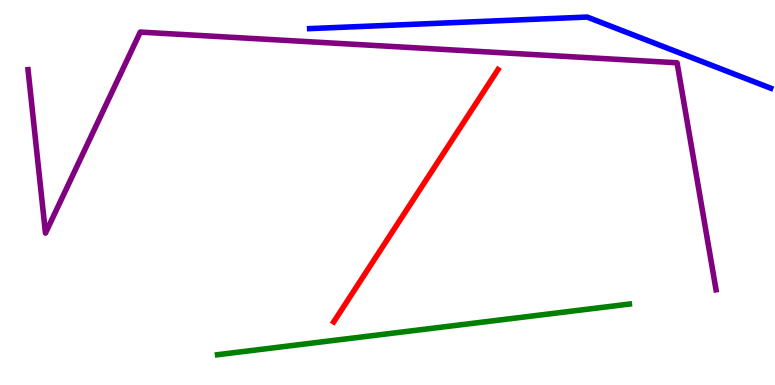[{'lines': ['blue', 'red'], 'intersections': []}, {'lines': ['green', 'red'], 'intersections': []}, {'lines': ['purple', 'red'], 'intersections': []}, {'lines': ['blue', 'green'], 'intersections': []}, {'lines': ['blue', 'purple'], 'intersections': []}, {'lines': ['green', 'purple'], 'intersections': []}]